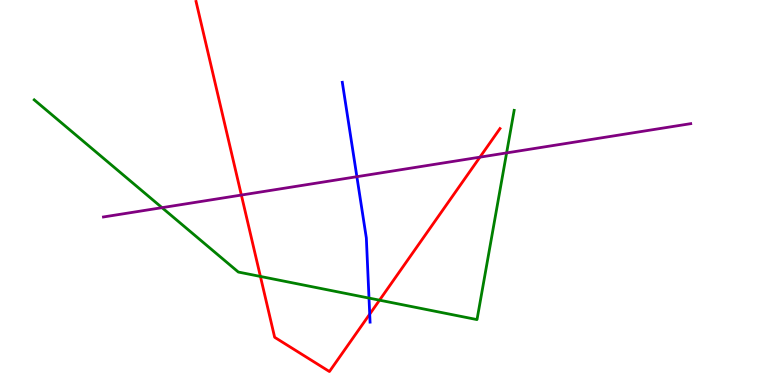[{'lines': ['blue', 'red'], 'intersections': [{'x': 4.77, 'y': 1.84}]}, {'lines': ['green', 'red'], 'intersections': [{'x': 3.36, 'y': 2.82}, {'x': 4.9, 'y': 2.2}]}, {'lines': ['purple', 'red'], 'intersections': [{'x': 3.11, 'y': 4.93}, {'x': 6.19, 'y': 5.92}]}, {'lines': ['blue', 'green'], 'intersections': [{'x': 4.76, 'y': 2.26}]}, {'lines': ['blue', 'purple'], 'intersections': [{'x': 4.6, 'y': 5.41}]}, {'lines': ['green', 'purple'], 'intersections': [{'x': 2.09, 'y': 4.61}, {'x': 6.54, 'y': 6.03}]}]